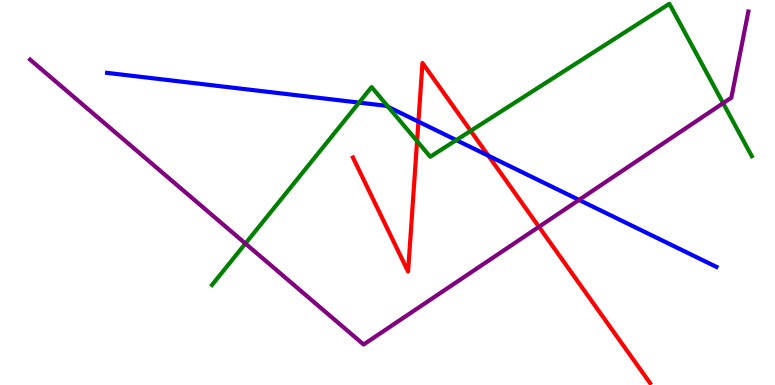[{'lines': ['blue', 'red'], 'intersections': [{'x': 5.4, 'y': 6.84}, {'x': 6.3, 'y': 5.95}]}, {'lines': ['green', 'red'], 'intersections': [{'x': 5.38, 'y': 6.33}, {'x': 6.07, 'y': 6.6}]}, {'lines': ['purple', 'red'], 'intersections': [{'x': 6.95, 'y': 4.11}]}, {'lines': ['blue', 'green'], 'intersections': [{'x': 4.63, 'y': 7.34}, {'x': 5.01, 'y': 7.22}, {'x': 5.89, 'y': 6.36}]}, {'lines': ['blue', 'purple'], 'intersections': [{'x': 7.47, 'y': 4.81}]}, {'lines': ['green', 'purple'], 'intersections': [{'x': 3.17, 'y': 3.67}, {'x': 9.33, 'y': 7.32}]}]